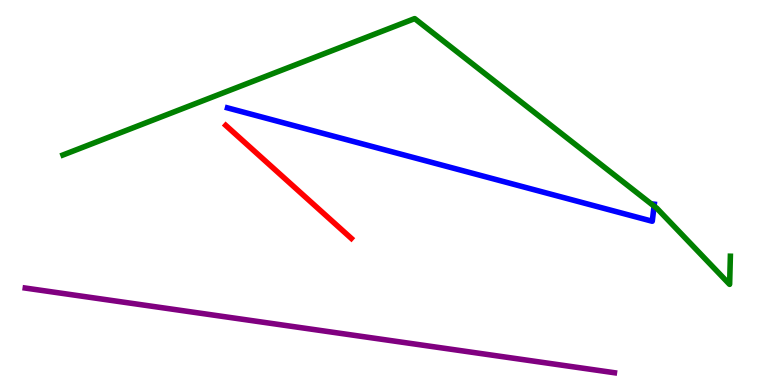[{'lines': ['blue', 'red'], 'intersections': []}, {'lines': ['green', 'red'], 'intersections': []}, {'lines': ['purple', 'red'], 'intersections': []}, {'lines': ['blue', 'green'], 'intersections': [{'x': 8.44, 'y': 4.65}]}, {'lines': ['blue', 'purple'], 'intersections': []}, {'lines': ['green', 'purple'], 'intersections': []}]